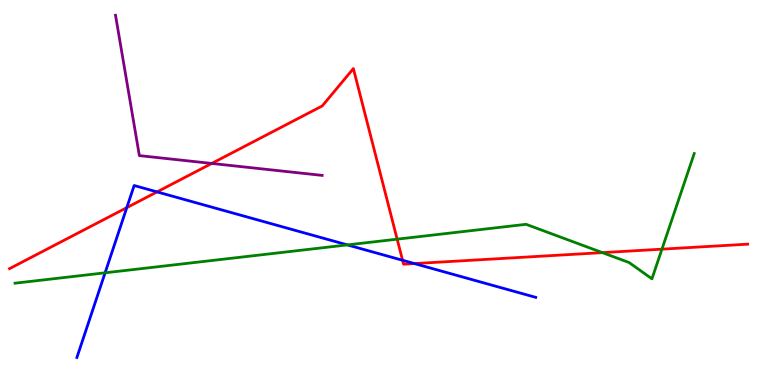[{'lines': ['blue', 'red'], 'intersections': [{'x': 1.64, 'y': 4.61}, {'x': 2.03, 'y': 5.02}, {'x': 5.19, 'y': 3.24}, {'x': 5.35, 'y': 3.15}]}, {'lines': ['green', 'red'], 'intersections': [{'x': 5.12, 'y': 3.79}, {'x': 7.77, 'y': 3.44}, {'x': 8.54, 'y': 3.53}]}, {'lines': ['purple', 'red'], 'intersections': [{'x': 2.73, 'y': 5.75}]}, {'lines': ['blue', 'green'], 'intersections': [{'x': 1.36, 'y': 2.91}, {'x': 4.48, 'y': 3.64}]}, {'lines': ['blue', 'purple'], 'intersections': []}, {'lines': ['green', 'purple'], 'intersections': []}]